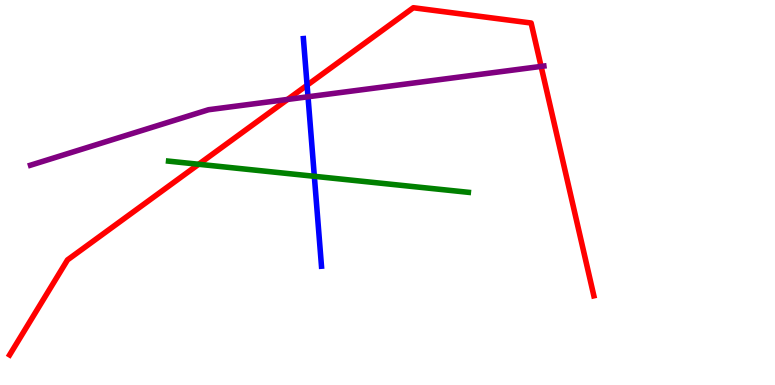[{'lines': ['blue', 'red'], 'intersections': [{'x': 3.96, 'y': 7.79}]}, {'lines': ['green', 'red'], 'intersections': [{'x': 2.56, 'y': 5.73}]}, {'lines': ['purple', 'red'], 'intersections': [{'x': 3.71, 'y': 7.42}, {'x': 6.98, 'y': 8.28}]}, {'lines': ['blue', 'green'], 'intersections': [{'x': 4.06, 'y': 5.42}]}, {'lines': ['blue', 'purple'], 'intersections': [{'x': 3.97, 'y': 7.49}]}, {'lines': ['green', 'purple'], 'intersections': []}]